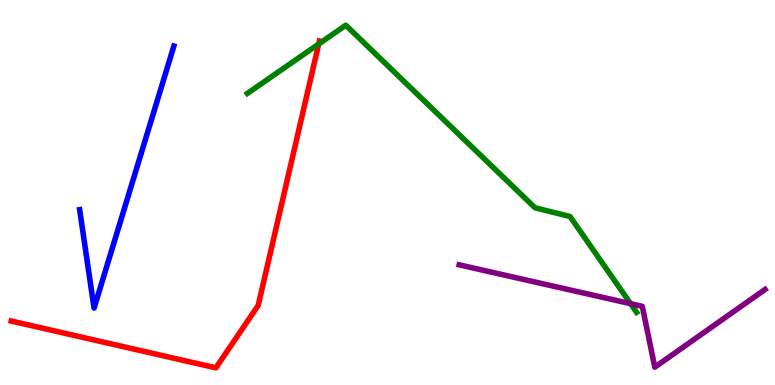[{'lines': ['blue', 'red'], 'intersections': []}, {'lines': ['green', 'red'], 'intersections': [{'x': 4.11, 'y': 8.86}]}, {'lines': ['purple', 'red'], 'intersections': []}, {'lines': ['blue', 'green'], 'intersections': []}, {'lines': ['blue', 'purple'], 'intersections': []}, {'lines': ['green', 'purple'], 'intersections': [{'x': 8.14, 'y': 2.11}]}]